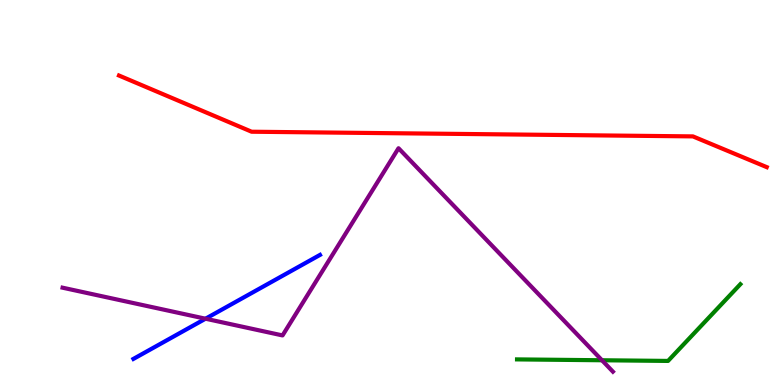[{'lines': ['blue', 'red'], 'intersections': []}, {'lines': ['green', 'red'], 'intersections': []}, {'lines': ['purple', 'red'], 'intersections': []}, {'lines': ['blue', 'green'], 'intersections': []}, {'lines': ['blue', 'purple'], 'intersections': [{'x': 2.65, 'y': 1.72}]}, {'lines': ['green', 'purple'], 'intersections': [{'x': 7.77, 'y': 0.643}]}]